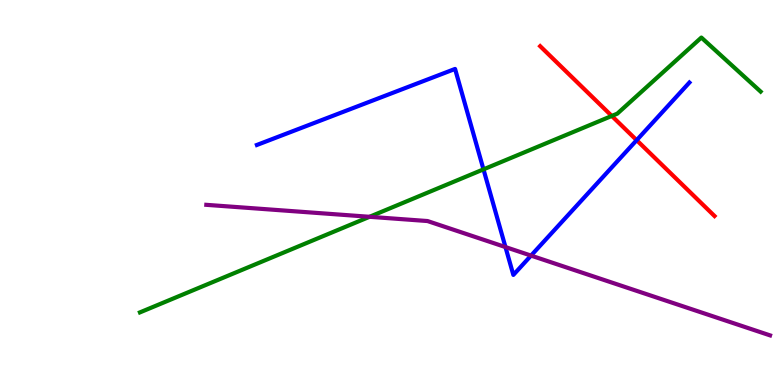[{'lines': ['blue', 'red'], 'intersections': [{'x': 8.21, 'y': 6.36}]}, {'lines': ['green', 'red'], 'intersections': [{'x': 7.89, 'y': 6.99}]}, {'lines': ['purple', 'red'], 'intersections': []}, {'lines': ['blue', 'green'], 'intersections': [{'x': 6.24, 'y': 5.6}]}, {'lines': ['blue', 'purple'], 'intersections': [{'x': 6.52, 'y': 3.58}, {'x': 6.85, 'y': 3.36}]}, {'lines': ['green', 'purple'], 'intersections': [{'x': 4.77, 'y': 4.37}]}]